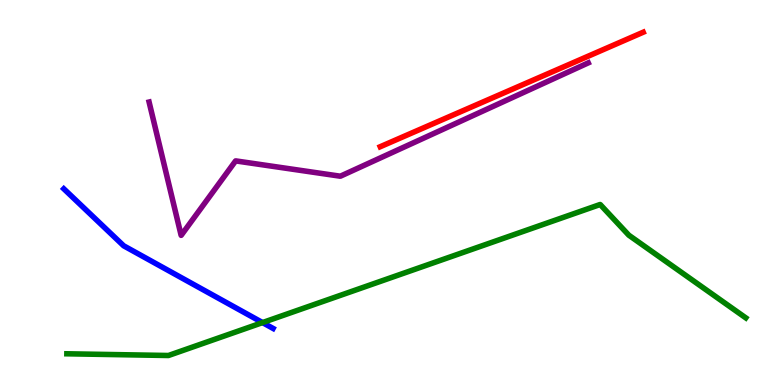[{'lines': ['blue', 'red'], 'intersections': []}, {'lines': ['green', 'red'], 'intersections': []}, {'lines': ['purple', 'red'], 'intersections': []}, {'lines': ['blue', 'green'], 'intersections': [{'x': 3.39, 'y': 1.62}]}, {'lines': ['blue', 'purple'], 'intersections': []}, {'lines': ['green', 'purple'], 'intersections': []}]